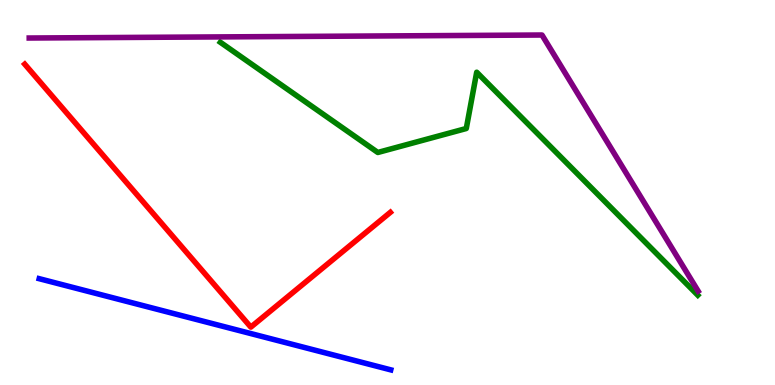[{'lines': ['blue', 'red'], 'intersections': []}, {'lines': ['green', 'red'], 'intersections': []}, {'lines': ['purple', 'red'], 'intersections': []}, {'lines': ['blue', 'green'], 'intersections': []}, {'lines': ['blue', 'purple'], 'intersections': []}, {'lines': ['green', 'purple'], 'intersections': []}]